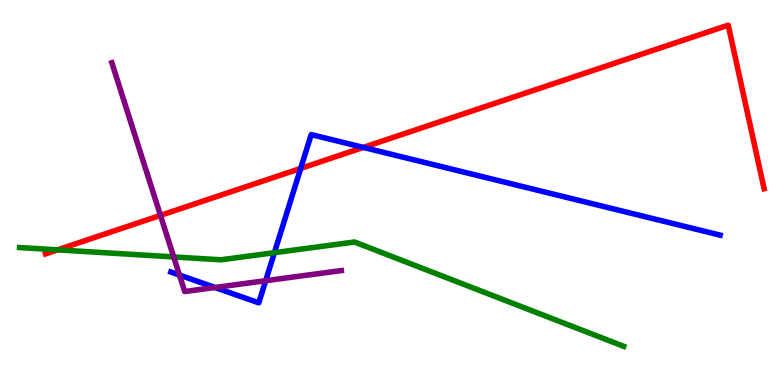[{'lines': ['blue', 'red'], 'intersections': [{'x': 3.88, 'y': 5.63}, {'x': 4.69, 'y': 6.17}]}, {'lines': ['green', 'red'], 'intersections': [{'x': 0.743, 'y': 3.51}]}, {'lines': ['purple', 'red'], 'intersections': [{'x': 2.07, 'y': 4.41}]}, {'lines': ['blue', 'green'], 'intersections': [{'x': 3.54, 'y': 3.44}]}, {'lines': ['blue', 'purple'], 'intersections': [{'x': 2.32, 'y': 2.86}, {'x': 2.77, 'y': 2.53}, {'x': 3.43, 'y': 2.71}]}, {'lines': ['green', 'purple'], 'intersections': [{'x': 2.24, 'y': 3.33}]}]